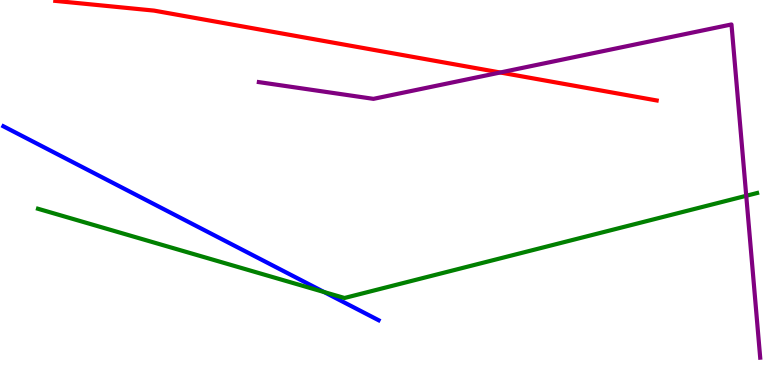[{'lines': ['blue', 'red'], 'intersections': []}, {'lines': ['green', 'red'], 'intersections': []}, {'lines': ['purple', 'red'], 'intersections': [{'x': 6.45, 'y': 8.12}]}, {'lines': ['blue', 'green'], 'intersections': [{'x': 4.18, 'y': 2.41}]}, {'lines': ['blue', 'purple'], 'intersections': []}, {'lines': ['green', 'purple'], 'intersections': [{'x': 9.63, 'y': 4.91}]}]